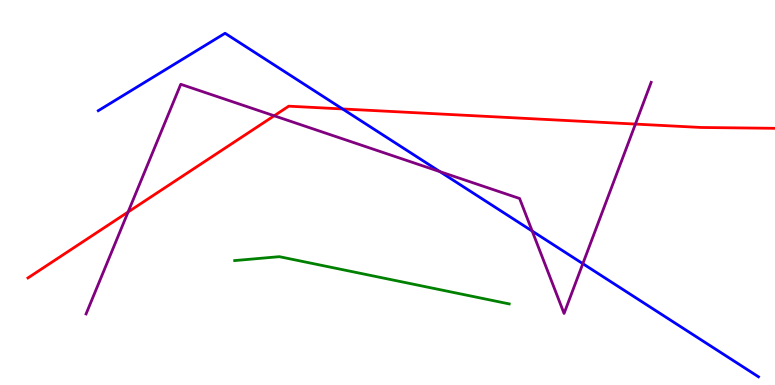[{'lines': ['blue', 'red'], 'intersections': [{'x': 4.42, 'y': 7.17}]}, {'lines': ['green', 'red'], 'intersections': []}, {'lines': ['purple', 'red'], 'intersections': [{'x': 1.65, 'y': 4.49}, {'x': 3.54, 'y': 6.99}, {'x': 8.2, 'y': 6.78}]}, {'lines': ['blue', 'green'], 'intersections': []}, {'lines': ['blue', 'purple'], 'intersections': [{'x': 5.68, 'y': 5.54}, {'x': 6.87, 'y': 4.0}, {'x': 7.52, 'y': 3.15}]}, {'lines': ['green', 'purple'], 'intersections': []}]